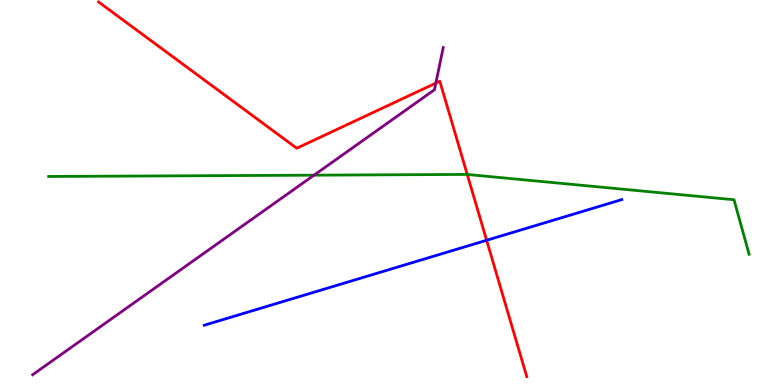[{'lines': ['blue', 'red'], 'intersections': [{'x': 6.28, 'y': 3.76}]}, {'lines': ['green', 'red'], 'intersections': [{'x': 6.03, 'y': 5.47}]}, {'lines': ['purple', 'red'], 'intersections': [{'x': 5.62, 'y': 7.84}]}, {'lines': ['blue', 'green'], 'intersections': []}, {'lines': ['blue', 'purple'], 'intersections': []}, {'lines': ['green', 'purple'], 'intersections': [{'x': 4.05, 'y': 5.45}]}]